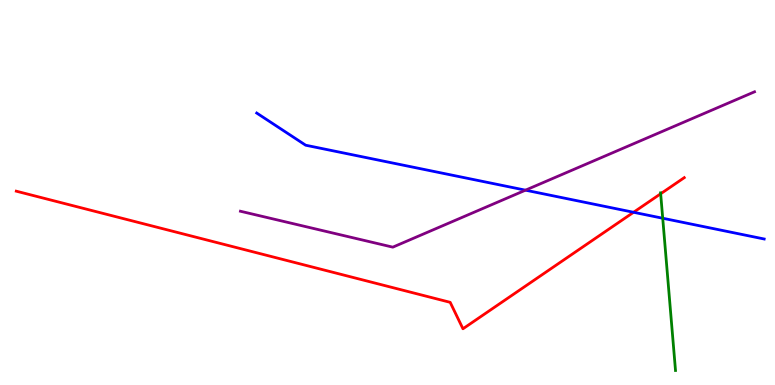[{'lines': ['blue', 'red'], 'intersections': [{'x': 8.17, 'y': 4.49}]}, {'lines': ['green', 'red'], 'intersections': [{'x': 8.52, 'y': 4.97}]}, {'lines': ['purple', 'red'], 'intersections': []}, {'lines': ['blue', 'green'], 'intersections': [{'x': 8.55, 'y': 4.33}]}, {'lines': ['blue', 'purple'], 'intersections': [{'x': 6.78, 'y': 5.06}]}, {'lines': ['green', 'purple'], 'intersections': []}]